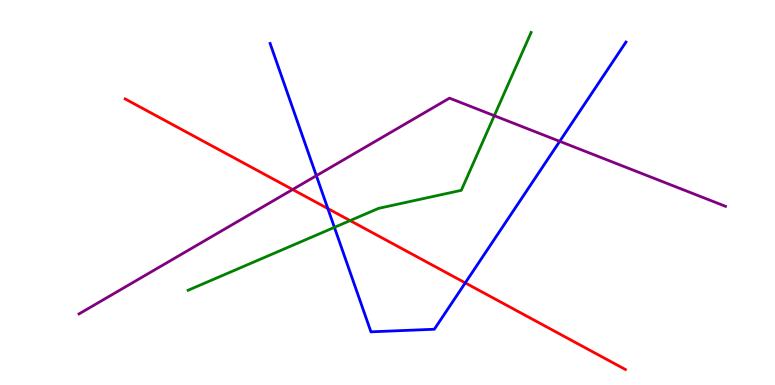[{'lines': ['blue', 'red'], 'intersections': [{'x': 4.23, 'y': 4.58}, {'x': 6.0, 'y': 2.65}]}, {'lines': ['green', 'red'], 'intersections': [{'x': 4.52, 'y': 4.27}]}, {'lines': ['purple', 'red'], 'intersections': [{'x': 3.78, 'y': 5.08}]}, {'lines': ['blue', 'green'], 'intersections': [{'x': 4.32, 'y': 4.09}]}, {'lines': ['blue', 'purple'], 'intersections': [{'x': 4.08, 'y': 5.44}, {'x': 7.22, 'y': 6.33}]}, {'lines': ['green', 'purple'], 'intersections': [{'x': 6.38, 'y': 6.99}]}]